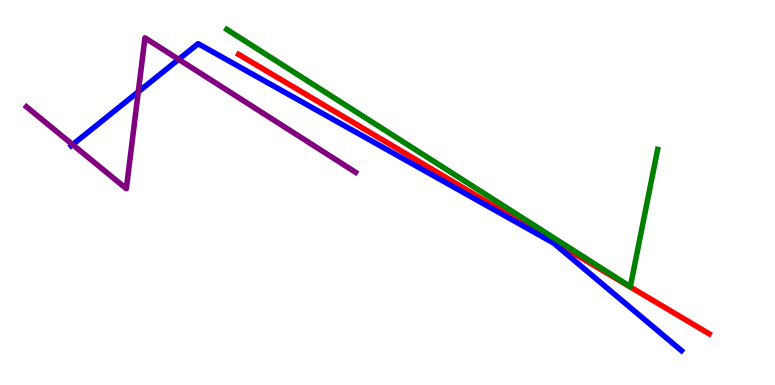[{'lines': ['blue', 'red'], 'intersections': []}, {'lines': ['green', 'red'], 'intersections': []}, {'lines': ['purple', 'red'], 'intersections': []}, {'lines': ['blue', 'green'], 'intersections': []}, {'lines': ['blue', 'purple'], 'intersections': [{'x': 0.937, 'y': 6.24}, {'x': 1.78, 'y': 7.62}, {'x': 2.31, 'y': 8.46}]}, {'lines': ['green', 'purple'], 'intersections': []}]